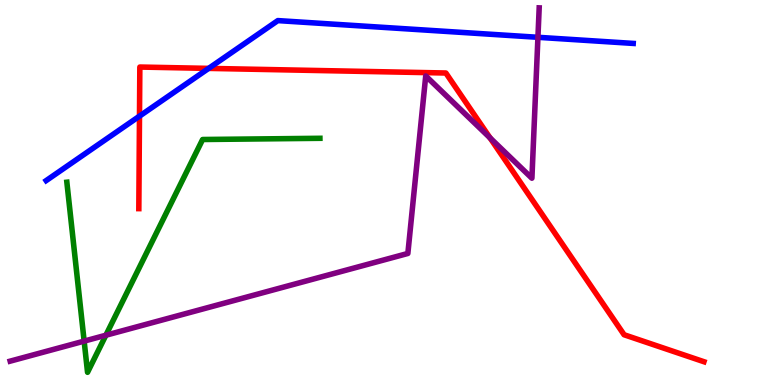[{'lines': ['blue', 'red'], 'intersections': [{'x': 1.8, 'y': 6.98}, {'x': 2.69, 'y': 8.22}]}, {'lines': ['green', 'red'], 'intersections': []}, {'lines': ['purple', 'red'], 'intersections': [{'x': 6.32, 'y': 6.42}]}, {'lines': ['blue', 'green'], 'intersections': []}, {'lines': ['blue', 'purple'], 'intersections': [{'x': 6.94, 'y': 9.03}]}, {'lines': ['green', 'purple'], 'intersections': [{'x': 1.09, 'y': 1.14}, {'x': 1.37, 'y': 1.29}]}]